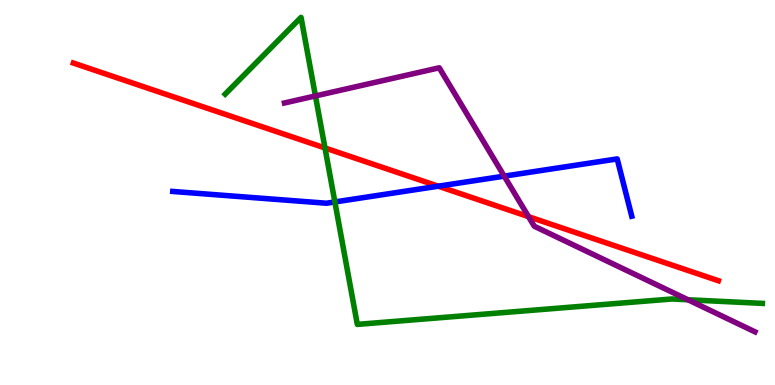[{'lines': ['blue', 'red'], 'intersections': [{'x': 5.65, 'y': 5.16}]}, {'lines': ['green', 'red'], 'intersections': [{'x': 4.19, 'y': 6.16}]}, {'lines': ['purple', 'red'], 'intersections': [{'x': 6.82, 'y': 4.37}]}, {'lines': ['blue', 'green'], 'intersections': [{'x': 4.32, 'y': 4.75}]}, {'lines': ['blue', 'purple'], 'intersections': [{'x': 6.51, 'y': 5.43}]}, {'lines': ['green', 'purple'], 'intersections': [{'x': 4.07, 'y': 7.51}, {'x': 8.88, 'y': 2.21}]}]